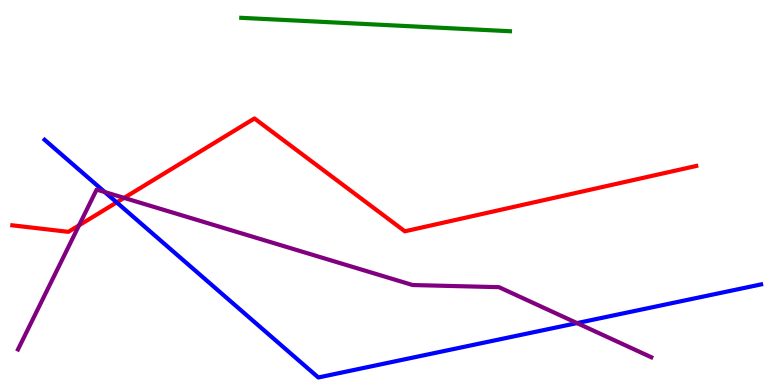[{'lines': ['blue', 'red'], 'intersections': [{'x': 1.51, 'y': 4.74}]}, {'lines': ['green', 'red'], 'intersections': []}, {'lines': ['purple', 'red'], 'intersections': [{'x': 1.02, 'y': 4.15}, {'x': 1.6, 'y': 4.86}]}, {'lines': ['blue', 'green'], 'intersections': []}, {'lines': ['blue', 'purple'], 'intersections': [{'x': 1.35, 'y': 5.01}, {'x': 7.45, 'y': 1.61}]}, {'lines': ['green', 'purple'], 'intersections': []}]